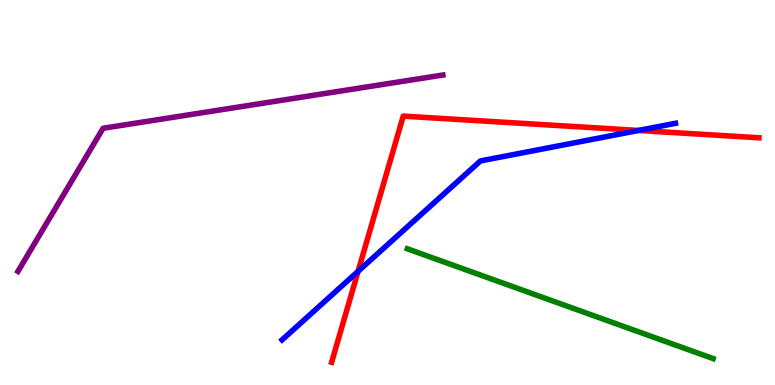[{'lines': ['blue', 'red'], 'intersections': [{'x': 4.62, 'y': 2.95}, {'x': 8.24, 'y': 6.61}]}, {'lines': ['green', 'red'], 'intersections': []}, {'lines': ['purple', 'red'], 'intersections': []}, {'lines': ['blue', 'green'], 'intersections': []}, {'lines': ['blue', 'purple'], 'intersections': []}, {'lines': ['green', 'purple'], 'intersections': []}]